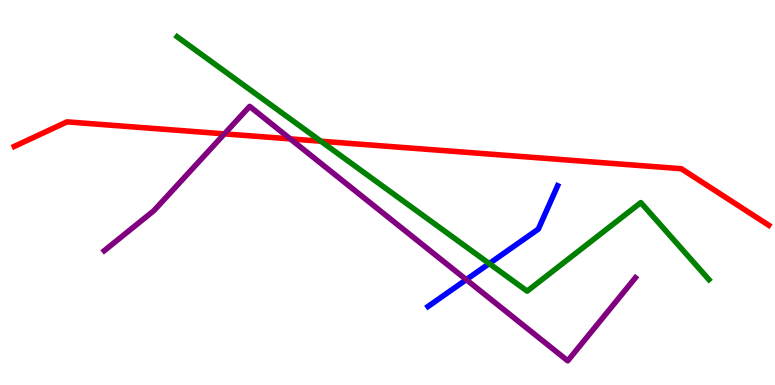[{'lines': ['blue', 'red'], 'intersections': []}, {'lines': ['green', 'red'], 'intersections': [{'x': 4.14, 'y': 6.33}]}, {'lines': ['purple', 'red'], 'intersections': [{'x': 2.9, 'y': 6.52}, {'x': 3.75, 'y': 6.39}]}, {'lines': ['blue', 'green'], 'intersections': [{'x': 6.31, 'y': 3.15}]}, {'lines': ['blue', 'purple'], 'intersections': [{'x': 6.02, 'y': 2.74}]}, {'lines': ['green', 'purple'], 'intersections': []}]